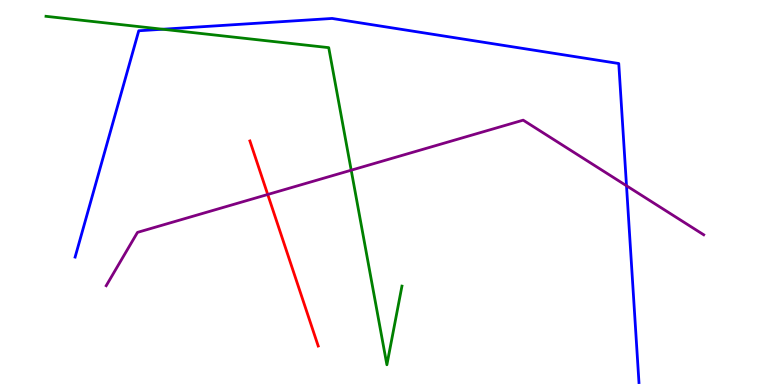[{'lines': ['blue', 'red'], 'intersections': []}, {'lines': ['green', 'red'], 'intersections': []}, {'lines': ['purple', 'red'], 'intersections': [{'x': 3.45, 'y': 4.95}]}, {'lines': ['blue', 'green'], 'intersections': [{'x': 2.1, 'y': 9.24}]}, {'lines': ['blue', 'purple'], 'intersections': [{'x': 8.08, 'y': 5.18}]}, {'lines': ['green', 'purple'], 'intersections': [{'x': 4.53, 'y': 5.58}]}]